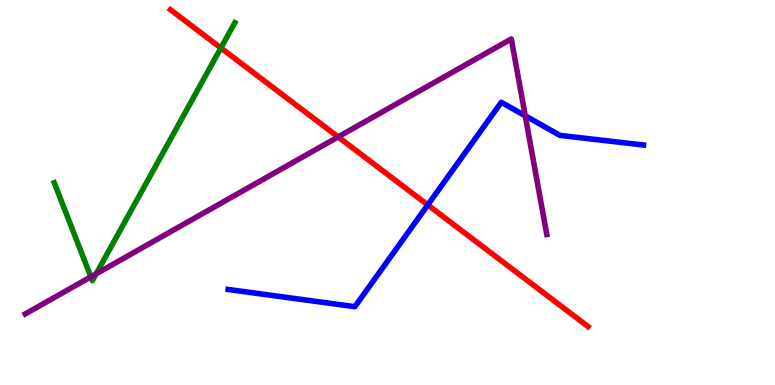[{'lines': ['blue', 'red'], 'intersections': [{'x': 5.52, 'y': 4.68}]}, {'lines': ['green', 'red'], 'intersections': [{'x': 2.85, 'y': 8.75}]}, {'lines': ['purple', 'red'], 'intersections': [{'x': 4.36, 'y': 6.44}]}, {'lines': ['blue', 'green'], 'intersections': []}, {'lines': ['blue', 'purple'], 'intersections': [{'x': 6.78, 'y': 6.99}]}, {'lines': ['green', 'purple'], 'intersections': [{'x': 1.17, 'y': 2.81}, {'x': 1.24, 'y': 2.89}]}]